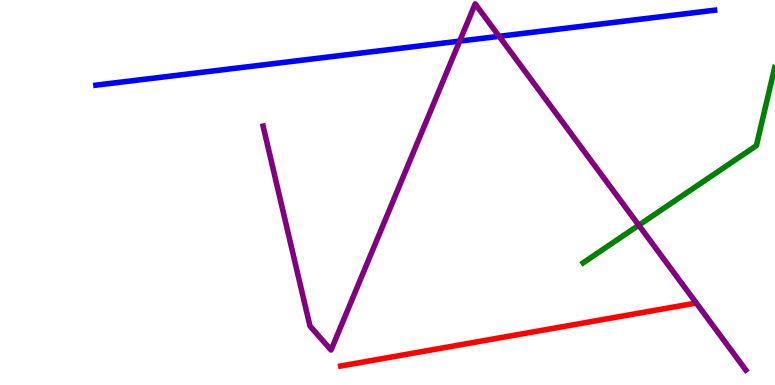[{'lines': ['blue', 'red'], 'intersections': []}, {'lines': ['green', 'red'], 'intersections': []}, {'lines': ['purple', 'red'], 'intersections': []}, {'lines': ['blue', 'green'], 'intersections': []}, {'lines': ['blue', 'purple'], 'intersections': [{'x': 5.93, 'y': 8.93}, {'x': 6.44, 'y': 9.06}]}, {'lines': ['green', 'purple'], 'intersections': [{'x': 8.24, 'y': 4.15}]}]